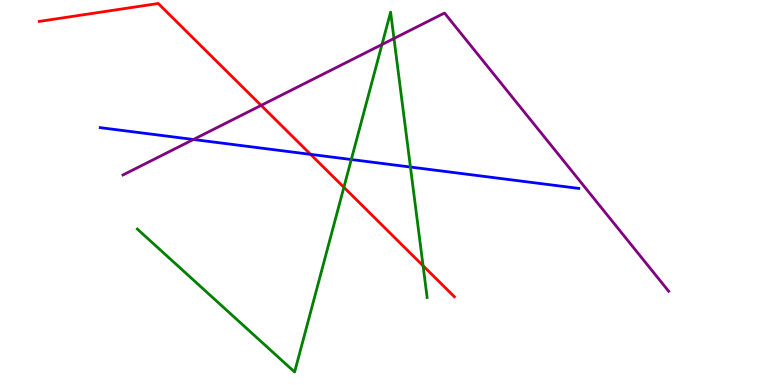[{'lines': ['blue', 'red'], 'intersections': [{'x': 4.01, 'y': 5.99}]}, {'lines': ['green', 'red'], 'intersections': [{'x': 4.44, 'y': 5.13}, {'x': 5.46, 'y': 3.1}]}, {'lines': ['purple', 'red'], 'intersections': [{'x': 3.37, 'y': 7.26}]}, {'lines': ['blue', 'green'], 'intersections': [{'x': 4.53, 'y': 5.86}, {'x': 5.3, 'y': 5.66}]}, {'lines': ['blue', 'purple'], 'intersections': [{'x': 2.5, 'y': 6.38}]}, {'lines': ['green', 'purple'], 'intersections': [{'x': 4.93, 'y': 8.84}, {'x': 5.08, 'y': 9.0}]}]